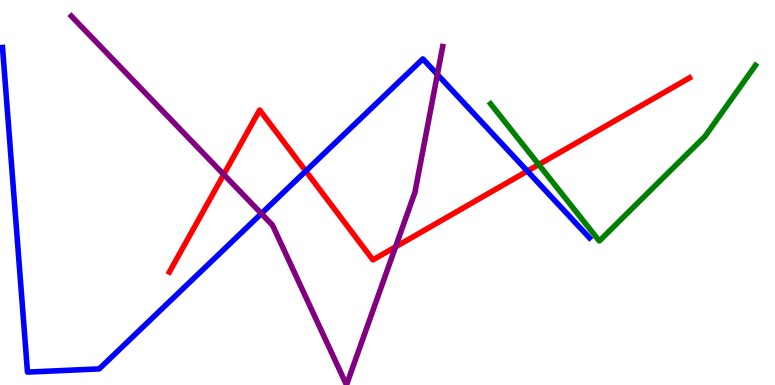[{'lines': ['blue', 'red'], 'intersections': [{'x': 3.95, 'y': 5.56}, {'x': 6.8, 'y': 5.56}]}, {'lines': ['green', 'red'], 'intersections': [{'x': 6.95, 'y': 5.73}]}, {'lines': ['purple', 'red'], 'intersections': [{'x': 2.89, 'y': 5.47}, {'x': 5.1, 'y': 3.59}]}, {'lines': ['blue', 'green'], 'intersections': []}, {'lines': ['blue', 'purple'], 'intersections': [{'x': 3.37, 'y': 4.45}, {'x': 5.64, 'y': 8.07}]}, {'lines': ['green', 'purple'], 'intersections': []}]